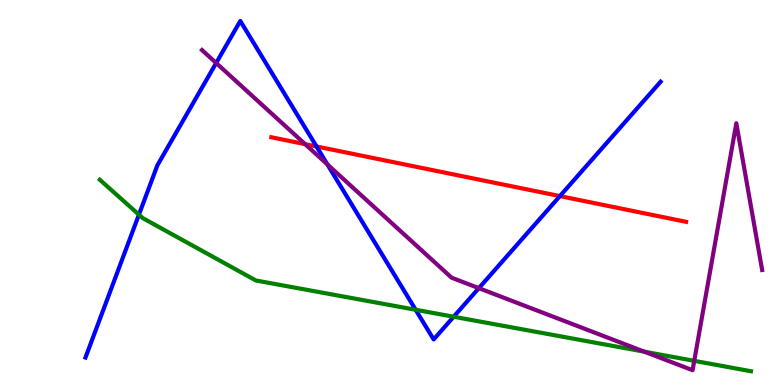[{'lines': ['blue', 'red'], 'intersections': [{'x': 4.08, 'y': 6.2}, {'x': 7.22, 'y': 4.91}]}, {'lines': ['green', 'red'], 'intersections': []}, {'lines': ['purple', 'red'], 'intersections': [{'x': 3.94, 'y': 6.26}]}, {'lines': ['blue', 'green'], 'intersections': [{'x': 1.79, 'y': 4.42}, {'x': 5.36, 'y': 1.95}, {'x': 5.85, 'y': 1.77}]}, {'lines': ['blue', 'purple'], 'intersections': [{'x': 2.79, 'y': 8.36}, {'x': 4.22, 'y': 5.73}, {'x': 6.18, 'y': 2.52}]}, {'lines': ['green', 'purple'], 'intersections': [{'x': 8.31, 'y': 0.865}, {'x': 8.96, 'y': 0.628}]}]